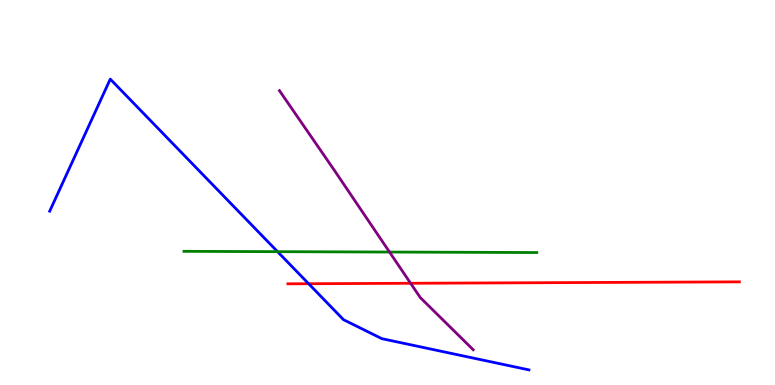[{'lines': ['blue', 'red'], 'intersections': [{'x': 3.98, 'y': 2.63}]}, {'lines': ['green', 'red'], 'intersections': []}, {'lines': ['purple', 'red'], 'intersections': [{'x': 5.3, 'y': 2.64}]}, {'lines': ['blue', 'green'], 'intersections': [{'x': 3.58, 'y': 3.46}]}, {'lines': ['blue', 'purple'], 'intersections': []}, {'lines': ['green', 'purple'], 'intersections': [{'x': 5.03, 'y': 3.45}]}]